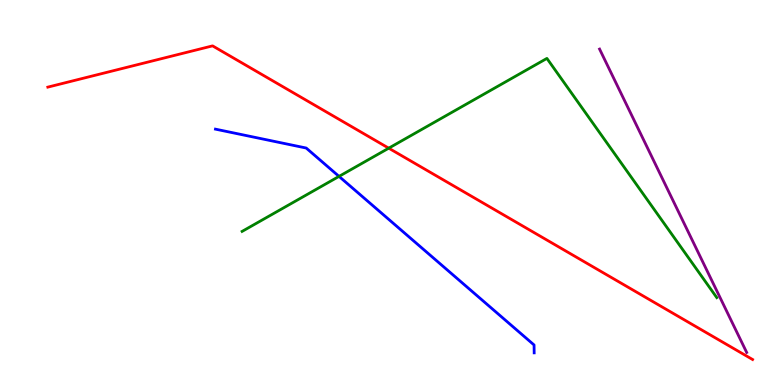[{'lines': ['blue', 'red'], 'intersections': []}, {'lines': ['green', 'red'], 'intersections': [{'x': 5.02, 'y': 6.15}]}, {'lines': ['purple', 'red'], 'intersections': []}, {'lines': ['blue', 'green'], 'intersections': [{'x': 4.37, 'y': 5.42}]}, {'lines': ['blue', 'purple'], 'intersections': []}, {'lines': ['green', 'purple'], 'intersections': []}]